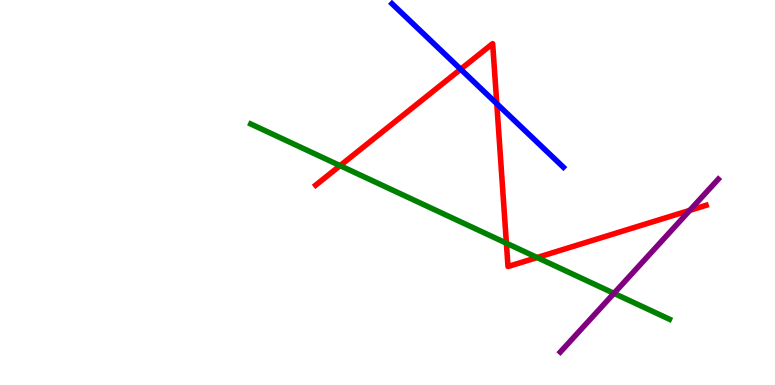[{'lines': ['blue', 'red'], 'intersections': [{'x': 5.94, 'y': 8.2}, {'x': 6.41, 'y': 7.31}]}, {'lines': ['green', 'red'], 'intersections': [{'x': 4.39, 'y': 5.7}, {'x': 6.53, 'y': 3.68}, {'x': 6.93, 'y': 3.31}]}, {'lines': ['purple', 'red'], 'intersections': [{'x': 8.9, 'y': 4.54}]}, {'lines': ['blue', 'green'], 'intersections': []}, {'lines': ['blue', 'purple'], 'intersections': []}, {'lines': ['green', 'purple'], 'intersections': [{'x': 7.92, 'y': 2.38}]}]